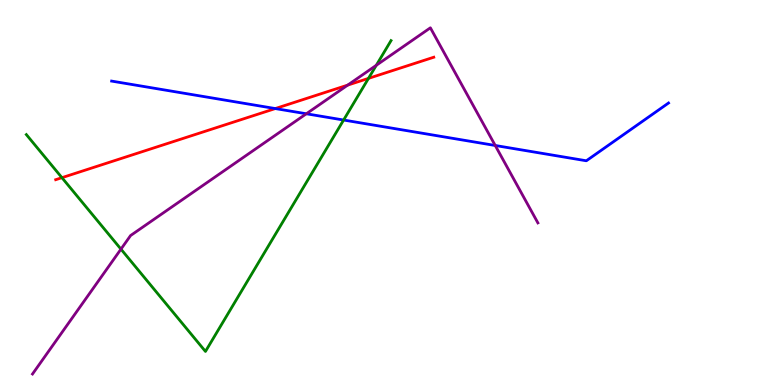[{'lines': ['blue', 'red'], 'intersections': [{'x': 3.55, 'y': 7.18}]}, {'lines': ['green', 'red'], 'intersections': [{'x': 0.799, 'y': 5.38}, {'x': 4.75, 'y': 7.96}]}, {'lines': ['purple', 'red'], 'intersections': [{'x': 4.49, 'y': 7.79}]}, {'lines': ['blue', 'green'], 'intersections': [{'x': 4.43, 'y': 6.88}]}, {'lines': ['blue', 'purple'], 'intersections': [{'x': 3.95, 'y': 7.04}, {'x': 6.39, 'y': 6.22}]}, {'lines': ['green', 'purple'], 'intersections': [{'x': 1.56, 'y': 3.53}, {'x': 4.86, 'y': 8.3}]}]